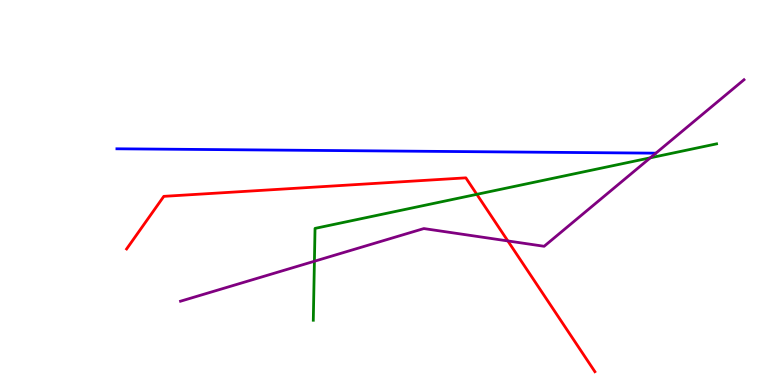[{'lines': ['blue', 'red'], 'intersections': []}, {'lines': ['green', 'red'], 'intersections': [{'x': 6.15, 'y': 4.95}]}, {'lines': ['purple', 'red'], 'intersections': [{'x': 6.55, 'y': 3.74}]}, {'lines': ['blue', 'green'], 'intersections': []}, {'lines': ['blue', 'purple'], 'intersections': []}, {'lines': ['green', 'purple'], 'intersections': [{'x': 4.06, 'y': 3.21}, {'x': 8.39, 'y': 5.9}]}]